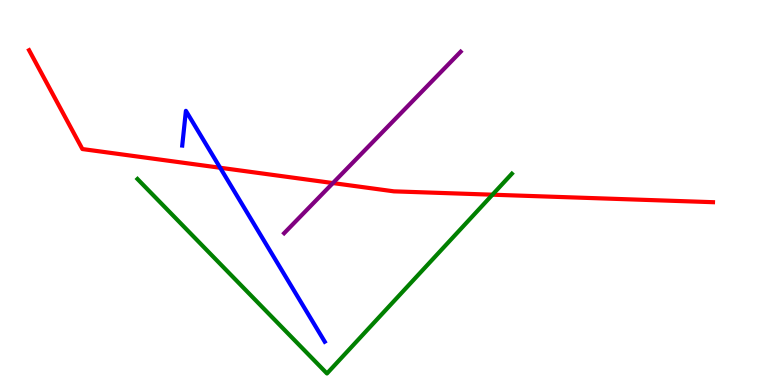[{'lines': ['blue', 'red'], 'intersections': [{'x': 2.84, 'y': 5.64}]}, {'lines': ['green', 'red'], 'intersections': [{'x': 6.35, 'y': 4.94}]}, {'lines': ['purple', 'red'], 'intersections': [{'x': 4.3, 'y': 5.24}]}, {'lines': ['blue', 'green'], 'intersections': []}, {'lines': ['blue', 'purple'], 'intersections': []}, {'lines': ['green', 'purple'], 'intersections': []}]